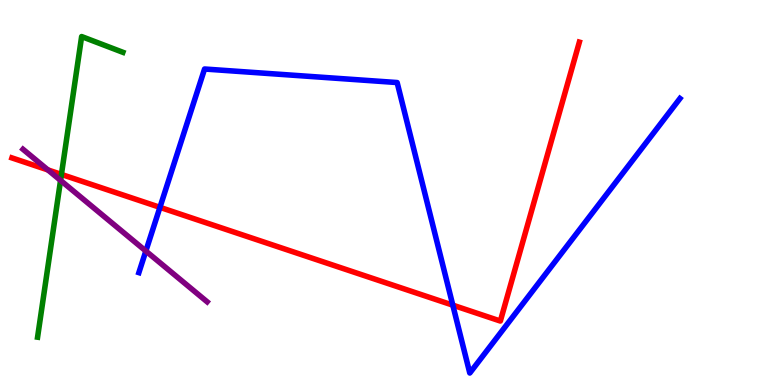[{'lines': ['blue', 'red'], 'intersections': [{'x': 2.06, 'y': 4.61}, {'x': 5.84, 'y': 2.07}]}, {'lines': ['green', 'red'], 'intersections': [{'x': 0.793, 'y': 5.47}]}, {'lines': ['purple', 'red'], 'intersections': [{'x': 0.618, 'y': 5.59}]}, {'lines': ['blue', 'green'], 'intersections': []}, {'lines': ['blue', 'purple'], 'intersections': [{'x': 1.88, 'y': 3.48}]}, {'lines': ['green', 'purple'], 'intersections': [{'x': 0.781, 'y': 5.31}]}]